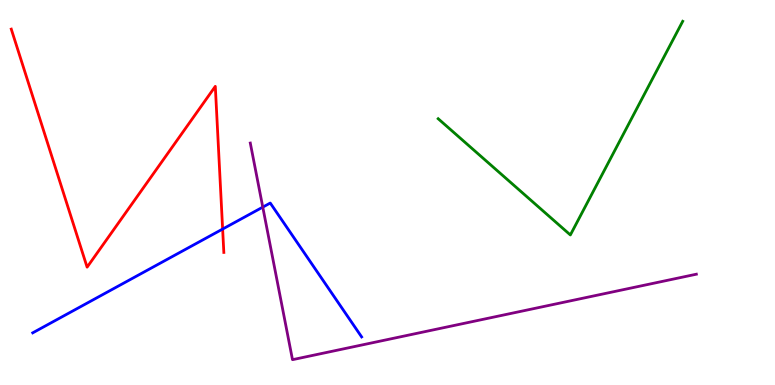[{'lines': ['blue', 'red'], 'intersections': [{'x': 2.87, 'y': 4.05}]}, {'lines': ['green', 'red'], 'intersections': []}, {'lines': ['purple', 'red'], 'intersections': []}, {'lines': ['blue', 'green'], 'intersections': []}, {'lines': ['blue', 'purple'], 'intersections': [{'x': 3.39, 'y': 4.62}]}, {'lines': ['green', 'purple'], 'intersections': []}]